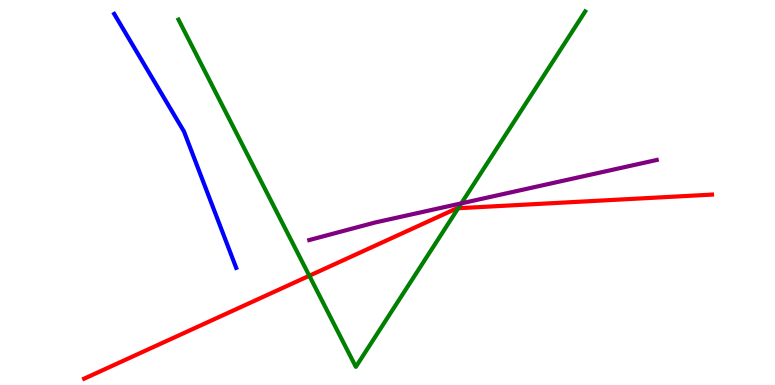[{'lines': ['blue', 'red'], 'intersections': []}, {'lines': ['green', 'red'], 'intersections': [{'x': 3.99, 'y': 2.84}, {'x': 5.91, 'y': 4.59}]}, {'lines': ['purple', 'red'], 'intersections': []}, {'lines': ['blue', 'green'], 'intersections': []}, {'lines': ['blue', 'purple'], 'intersections': []}, {'lines': ['green', 'purple'], 'intersections': [{'x': 5.95, 'y': 4.72}]}]